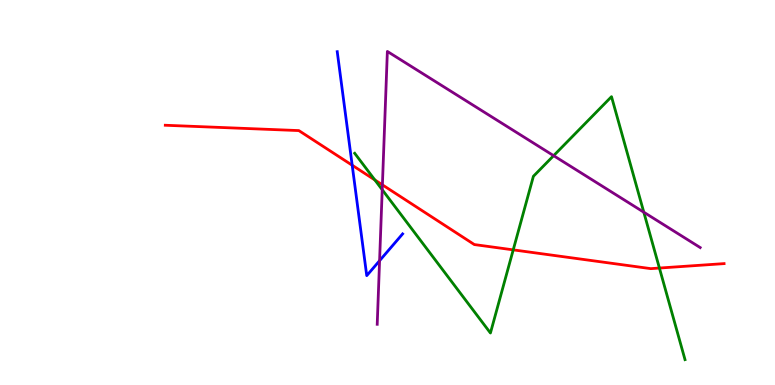[{'lines': ['blue', 'red'], 'intersections': [{'x': 4.54, 'y': 5.71}]}, {'lines': ['green', 'red'], 'intersections': [{'x': 4.84, 'y': 5.33}, {'x': 6.62, 'y': 3.51}, {'x': 8.51, 'y': 3.04}]}, {'lines': ['purple', 'red'], 'intersections': [{'x': 4.93, 'y': 5.2}]}, {'lines': ['blue', 'green'], 'intersections': []}, {'lines': ['blue', 'purple'], 'intersections': [{'x': 4.9, 'y': 3.23}]}, {'lines': ['green', 'purple'], 'intersections': [{'x': 4.93, 'y': 5.07}, {'x': 7.14, 'y': 5.96}, {'x': 8.31, 'y': 4.49}]}]